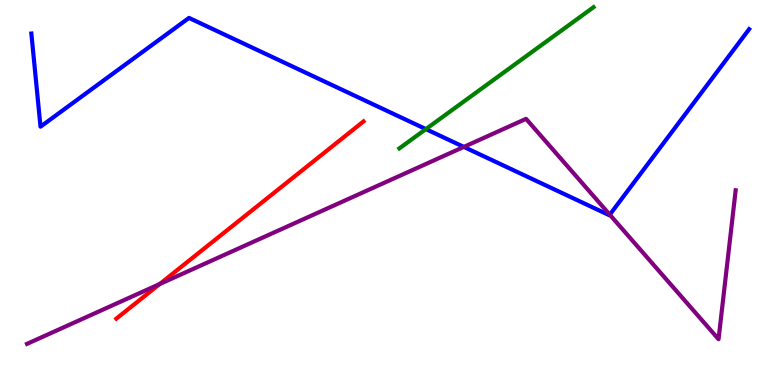[{'lines': ['blue', 'red'], 'intersections': []}, {'lines': ['green', 'red'], 'intersections': []}, {'lines': ['purple', 'red'], 'intersections': [{'x': 2.06, 'y': 2.62}]}, {'lines': ['blue', 'green'], 'intersections': [{'x': 5.5, 'y': 6.65}]}, {'lines': ['blue', 'purple'], 'intersections': [{'x': 5.98, 'y': 6.18}, {'x': 7.87, 'y': 4.42}]}, {'lines': ['green', 'purple'], 'intersections': []}]